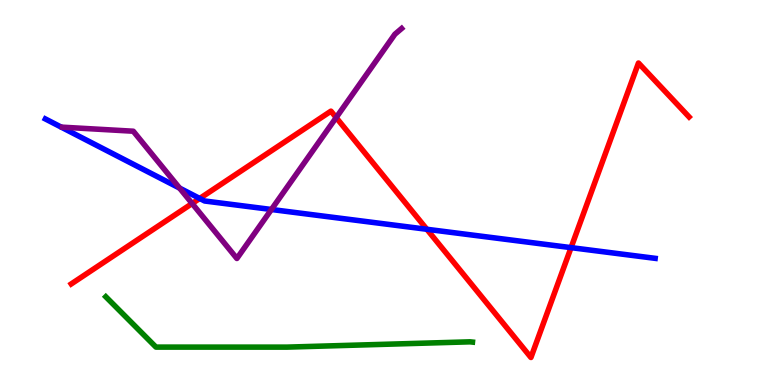[{'lines': ['blue', 'red'], 'intersections': [{'x': 2.58, 'y': 4.85}, {'x': 5.51, 'y': 4.04}, {'x': 7.37, 'y': 3.57}]}, {'lines': ['green', 'red'], 'intersections': []}, {'lines': ['purple', 'red'], 'intersections': [{'x': 2.48, 'y': 4.71}, {'x': 4.34, 'y': 6.95}]}, {'lines': ['blue', 'green'], 'intersections': []}, {'lines': ['blue', 'purple'], 'intersections': [{'x': 2.32, 'y': 5.11}, {'x': 3.5, 'y': 4.56}]}, {'lines': ['green', 'purple'], 'intersections': []}]